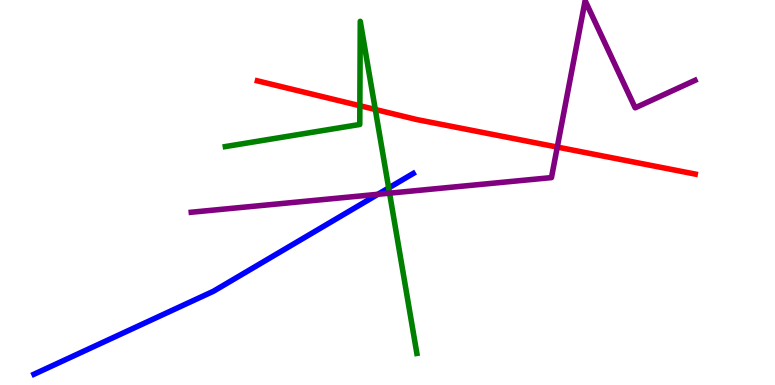[{'lines': ['blue', 'red'], 'intersections': []}, {'lines': ['green', 'red'], 'intersections': [{'x': 4.64, 'y': 7.25}, {'x': 4.84, 'y': 7.16}]}, {'lines': ['purple', 'red'], 'intersections': [{'x': 7.19, 'y': 6.18}]}, {'lines': ['blue', 'green'], 'intersections': [{'x': 5.02, 'y': 5.12}]}, {'lines': ['blue', 'purple'], 'intersections': [{'x': 4.88, 'y': 4.95}]}, {'lines': ['green', 'purple'], 'intersections': [{'x': 5.03, 'y': 4.98}]}]